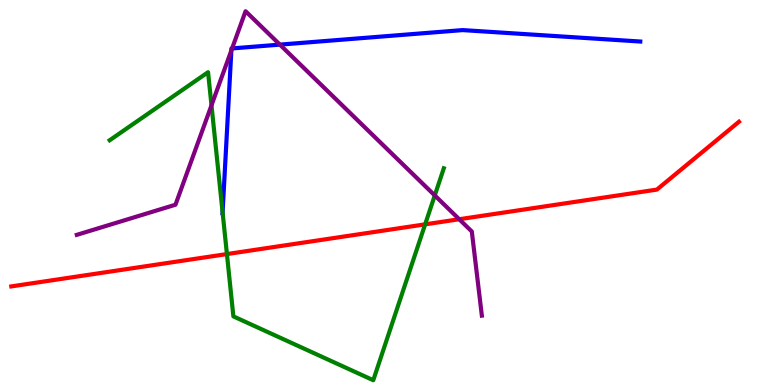[{'lines': ['blue', 'red'], 'intersections': []}, {'lines': ['green', 'red'], 'intersections': [{'x': 2.93, 'y': 3.4}, {'x': 5.49, 'y': 4.17}]}, {'lines': ['purple', 'red'], 'intersections': [{'x': 5.93, 'y': 4.31}]}, {'lines': ['blue', 'green'], 'intersections': [{'x': 2.87, 'y': 4.49}]}, {'lines': ['blue', 'purple'], 'intersections': [{'x': 2.99, 'y': 8.69}, {'x': 2.99, 'y': 8.74}, {'x': 3.61, 'y': 8.84}]}, {'lines': ['green', 'purple'], 'intersections': [{'x': 2.73, 'y': 7.26}, {'x': 5.61, 'y': 4.92}]}]